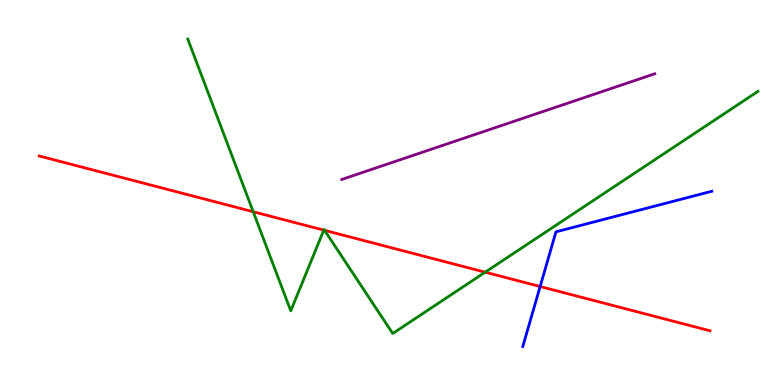[{'lines': ['blue', 'red'], 'intersections': [{'x': 6.97, 'y': 2.56}]}, {'lines': ['green', 'red'], 'intersections': [{'x': 3.27, 'y': 4.5}, {'x': 4.18, 'y': 4.02}, {'x': 4.19, 'y': 4.02}, {'x': 6.26, 'y': 2.93}]}, {'lines': ['purple', 'red'], 'intersections': []}, {'lines': ['blue', 'green'], 'intersections': []}, {'lines': ['blue', 'purple'], 'intersections': []}, {'lines': ['green', 'purple'], 'intersections': []}]